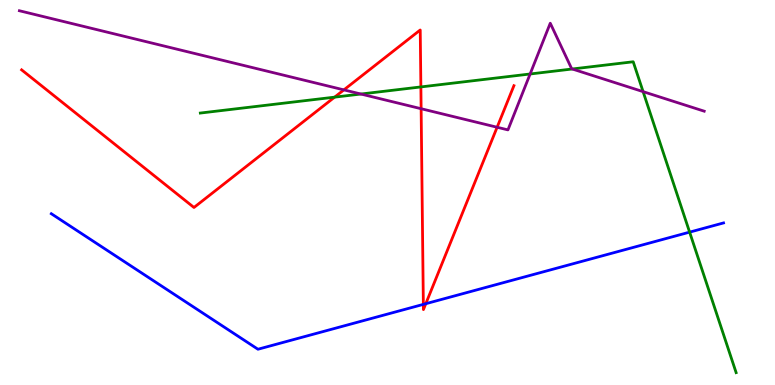[{'lines': ['blue', 'red'], 'intersections': [{'x': 5.46, 'y': 2.09}, {'x': 5.49, 'y': 2.11}]}, {'lines': ['green', 'red'], 'intersections': [{'x': 4.32, 'y': 7.48}, {'x': 5.43, 'y': 7.74}]}, {'lines': ['purple', 'red'], 'intersections': [{'x': 4.44, 'y': 7.67}, {'x': 5.43, 'y': 7.18}, {'x': 6.41, 'y': 6.69}]}, {'lines': ['blue', 'green'], 'intersections': [{'x': 8.9, 'y': 3.97}]}, {'lines': ['blue', 'purple'], 'intersections': []}, {'lines': ['green', 'purple'], 'intersections': [{'x': 4.66, 'y': 7.56}, {'x': 6.84, 'y': 8.08}, {'x': 7.38, 'y': 8.21}, {'x': 8.3, 'y': 7.62}]}]